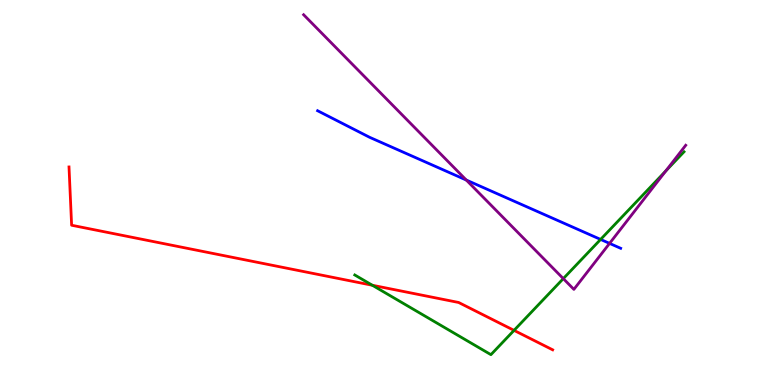[{'lines': ['blue', 'red'], 'intersections': []}, {'lines': ['green', 'red'], 'intersections': [{'x': 4.8, 'y': 2.59}, {'x': 6.63, 'y': 1.42}]}, {'lines': ['purple', 'red'], 'intersections': []}, {'lines': ['blue', 'green'], 'intersections': [{'x': 7.75, 'y': 3.78}]}, {'lines': ['blue', 'purple'], 'intersections': [{'x': 6.02, 'y': 5.32}, {'x': 7.87, 'y': 3.68}]}, {'lines': ['green', 'purple'], 'intersections': [{'x': 7.27, 'y': 2.76}, {'x': 8.59, 'y': 5.56}]}]